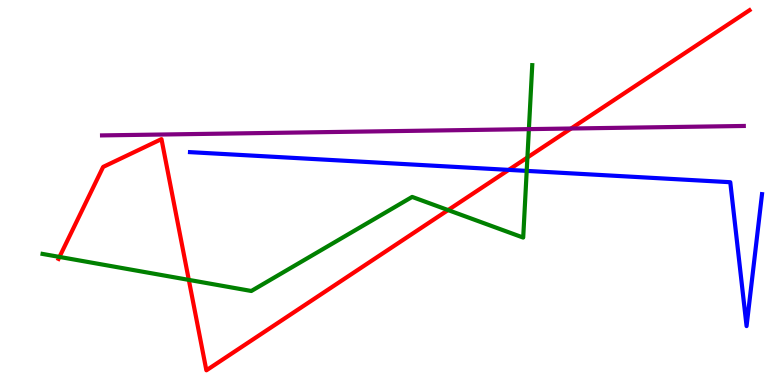[{'lines': ['blue', 'red'], 'intersections': [{'x': 6.56, 'y': 5.59}]}, {'lines': ['green', 'red'], 'intersections': [{'x': 0.767, 'y': 3.33}, {'x': 2.44, 'y': 2.73}, {'x': 5.78, 'y': 4.54}, {'x': 6.81, 'y': 5.91}]}, {'lines': ['purple', 'red'], 'intersections': [{'x': 7.37, 'y': 6.66}]}, {'lines': ['blue', 'green'], 'intersections': [{'x': 6.8, 'y': 5.56}]}, {'lines': ['blue', 'purple'], 'intersections': []}, {'lines': ['green', 'purple'], 'intersections': [{'x': 6.82, 'y': 6.65}]}]